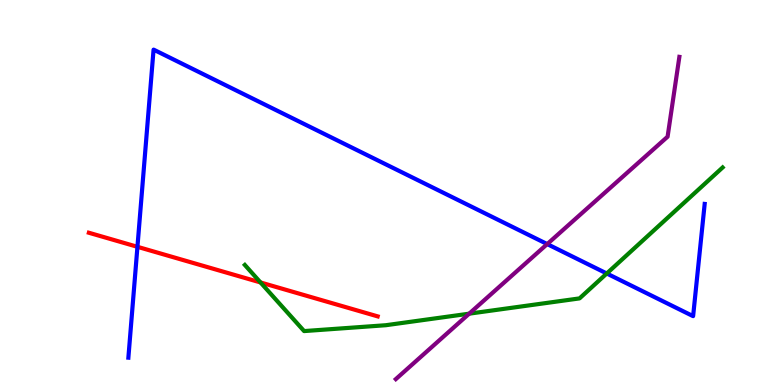[{'lines': ['blue', 'red'], 'intersections': [{'x': 1.77, 'y': 3.59}]}, {'lines': ['green', 'red'], 'intersections': [{'x': 3.36, 'y': 2.66}]}, {'lines': ['purple', 'red'], 'intersections': []}, {'lines': ['blue', 'green'], 'intersections': [{'x': 7.83, 'y': 2.9}]}, {'lines': ['blue', 'purple'], 'intersections': [{'x': 7.06, 'y': 3.66}]}, {'lines': ['green', 'purple'], 'intersections': [{'x': 6.05, 'y': 1.85}]}]